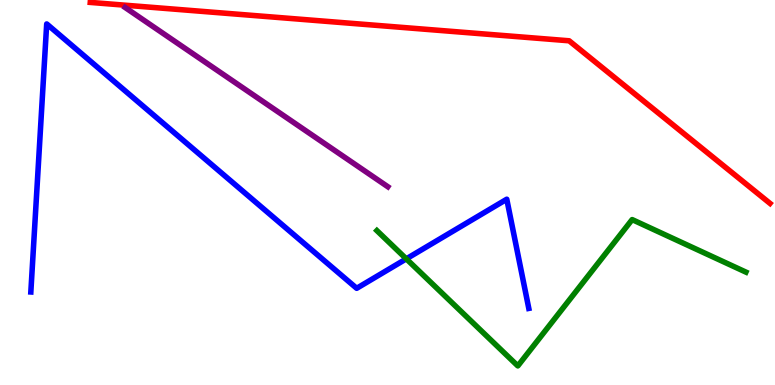[{'lines': ['blue', 'red'], 'intersections': []}, {'lines': ['green', 'red'], 'intersections': []}, {'lines': ['purple', 'red'], 'intersections': []}, {'lines': ['blue', 'green'], 'intersections': [{'x': 5.24, 'y': 3.28}]}, {'lines': ['blue', 'purple'], 'intersections': []}, {'lines': ['green', 'purple'], 'intersections': []}]